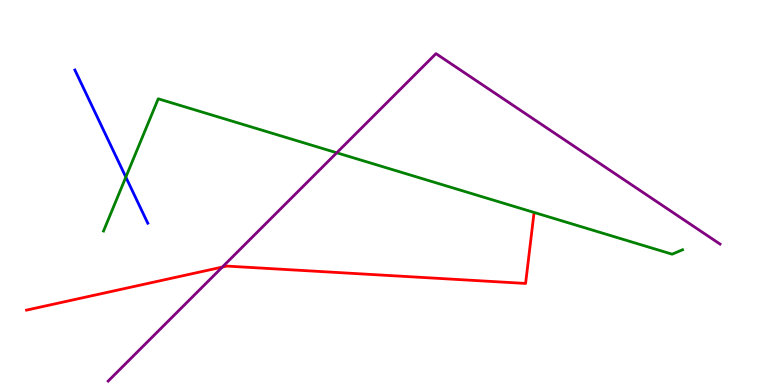[{'lines': ['blue', 'red'], 'intersections': []}, {'lines': ['green', 'red'], 'intersections': []}, {'lines': ['purple', 'red'], 'intersections': [{'x': 2.87, 'y': 3.06}]}, {'lines': ['blue', 'green'], 'intersections': [{'x': 1.62, 'y': 5.4}]}, {'lines': ['blue', 'purple'], 'intersections': []}, {'lines': ['green', 'purple'], 'intersections': [{'x': 4.35, 'y': 6.03}]}]